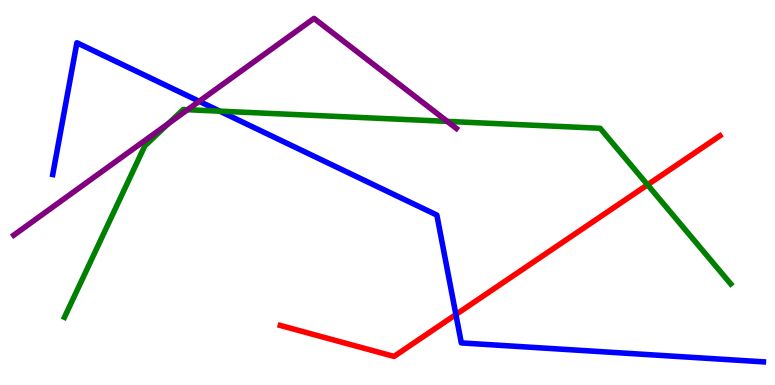[{'lines': ['blue', 'red'], 'intersections': [{'x': 5.88, 'y': 1.83}]}, {'lines': ['green', 'red'], 'intersections': [{'x': 8.36, 'y': 5.2}]}, {'lines': ['purple', 'red'], 'intersections': []}, {'lines': ['blue', 'green'], 'intersections': [{'x': 2.84, 'y': 7.11}]}, {'lines': ['blue', 'purple'], 'intersections': [{'x': 2.57, 'y': 7.37}]}, {'lines': ['green', 'purple'], 'intersections': [{'x': 2.17, 'y': 6.79}, {'x': 2.42, 'y': 7.15}, {'x': 5.77, 'y': 6.85}]}]